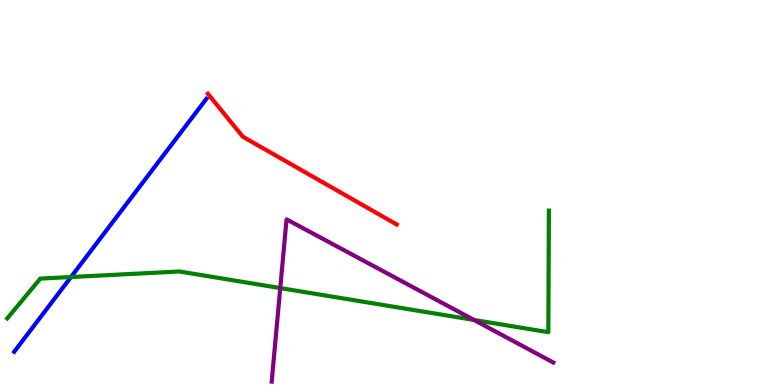[{'lines': ['blue', 'red'], 'intersections': []}, {'lines': ['green', 'red'], 'intersections': []}, {'lines': ['purple', 'red'], 'intersections': []}, {'lines': ['blue', 'green'], 'intersections': [{'x': 0.916, 'y': 2.8}]}, {'lines': ['blue', 'purple'], 'intersections': []}, {'lines': ['green', 'purple'], 'intersections': [{'x': 3.62, 'y': 2.52}, {'x': 6.12, 'y': 1.69}]}]